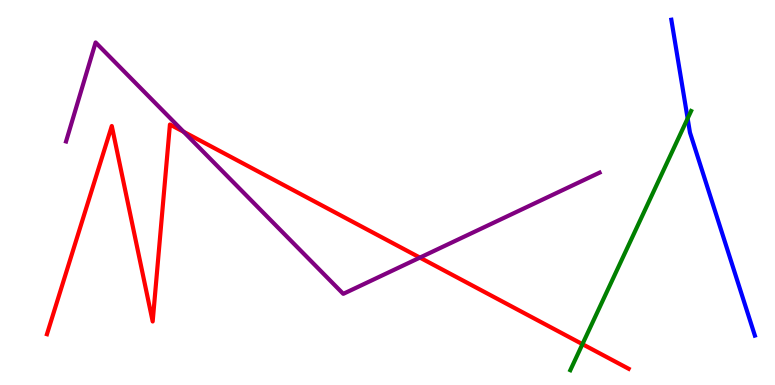[{'lines': ['blue', 'red'], 'intersections': []}, {'lines': ['green', 'red'], 'intersections': [{'x': 7.52, 'y': 1.06}]}, {'lines': ['purple', 'red'], 'intersections': [{'x': 2.37, 'y': 6.58}, {'x': 5.42, 'y': 3.31}]}, {'lines': ['blue', 'green'], 'intersections': [{'x': 8.87, 'y': 6.92}]}, {'lines': ['blue', 'purple'], 'intersections': []}, {'lines': ['green', 'purple'], 'intersections': []}]